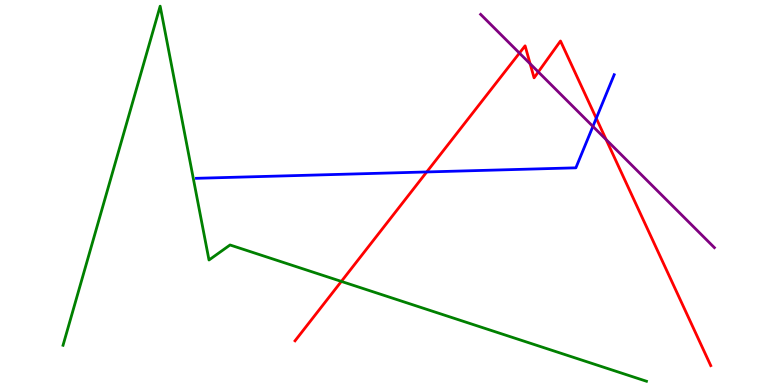[{'lines': ['blue', 'red'], 'intersections': [{'x': 5.51, 'y': 5.53}, {'x': 7.69, 'y': 6.93}]}, {'lines': ['green', 'red'], 'intersections': [{'x': 4.4, 'y': 2.69}]}, {'lines': ['purple', 'red'], 'intersections': [{'x': 6.7, 'y': 8.62}, {'x': 6.84, 'y': 8.34}, {'x': 6.95, 'y': 8.13}, {'x': 7.82, 'y': 6.37}]}, {'lines': ['blue', 'green'], 'intersections': []}, {'lines': ['blue', 'purple'], 'intersections': [{'x': 7.65, 'y': 6.72}]}, {'lines': ['green', 'purple'], 'intersections': []}]